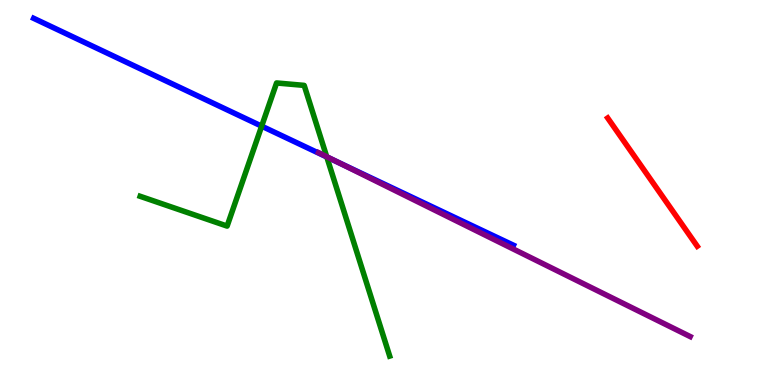[{'lines': ['blue', 'red'], 'intersections': []}, {'lines': ['green', 'red'], 'intersections': []}, {'lines': ['purple', 'red'], 'intersections': []}, {'lines': ['blue', 'green'], 'intersections': [{'x': 3.38, 'y': 6.72}, {'x': 4.22, 'y': 5.92}]}, {'lines': ['blue', 'purple'], 'intersections': [{'x': 4.35, 'y': 5.8}]}, {'lines': ['green', 'purple'], 'intersections': [{'x': 4.22, 'y': 5.93}]}]